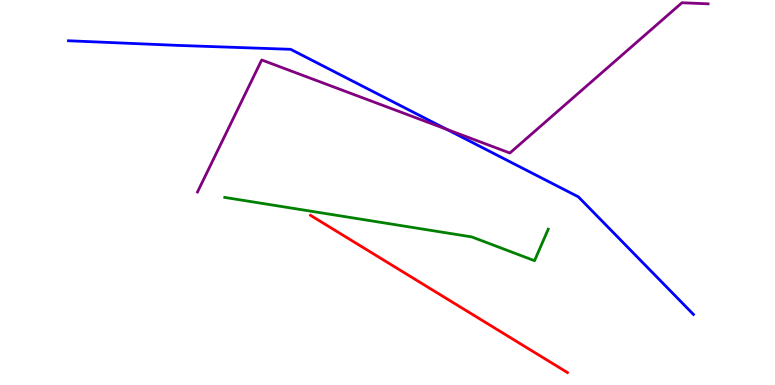[{'lines': ['blue', 'red'], 'intersections': []}, {'lines': ['green', 'red'], 'intersections': []}, {'lines': ['purple', 'red'], 'intersections': []}, {'lines': ['blue', 'green'], 'intersections': []}, {'lines': ['blue', 'purple'], 'intersections': [{'x': 5.76, 'y': 6.64}]}, {'lines': ['green', 'purple'], 'intersections': []}]